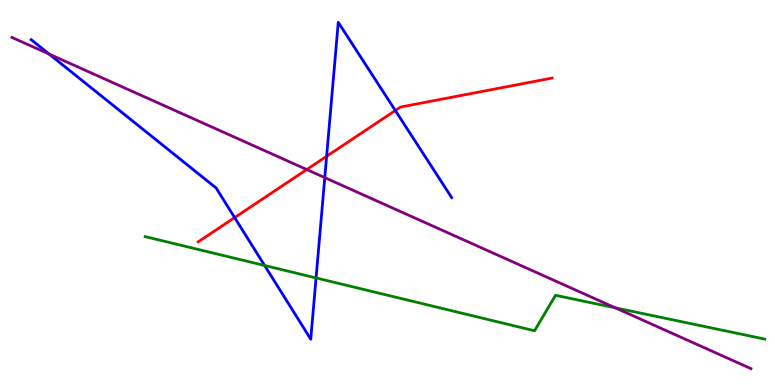[{'lines': ['blue', 'red'], 'intersections': [{'x': 3.03, 'y': 4.35}, {'x': 4.21, 'y': 5.94}, {'x': 5.1, 'y': 7.13}]}, {'lines': ['green', 'red'], 'intersections': []}, {'lines': ['purple', 'red'], 'intersections': [{'x': 3.96, 'y': 5.6}]}, {'lines': ['blue', 'green'], 'intersections': [{'x': 3.41, 'y': 3.1}, {'x': 4.08, 'y': 2.78}]}, {'lines': ['blue', 'purple'], 'intersections': [{'x': 0.635, 'y': 8.59}, {'x': 4.19, 'y': 5.39}]}, {'lines': ['green', 'purple'], 'intersections': [{'x': 7.94, 'y': 2.01}]}]